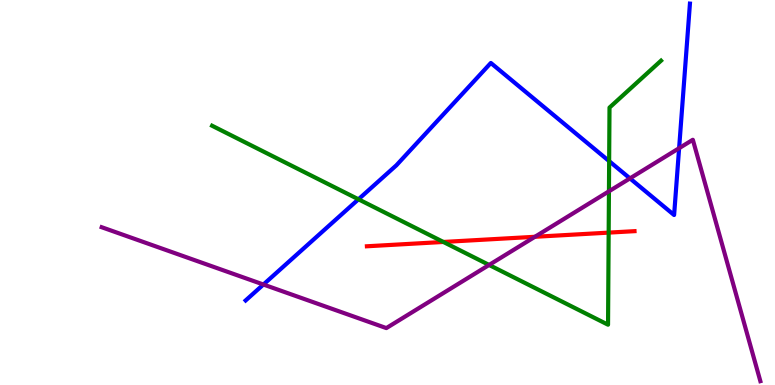[{'lines': ['blue', 'red'], 'intersections': []}, {'lines': ['green', 'red'], 'intersections': [{'x': 5.72, 'y': 3.72}, {'x': 7.85, 'y': 3.96}]}, {'lines': ['purple', 'red'], 'intersections': [{'x': 6.9, 'y': 3.85}]}, {'lines': ['blue', 'green'], 'intersections': [{'x': 4.63, 'y': 4.82}, {'x': 7.86, 'y': 5.81}]}, {'lines': ['blue', 'purple'], 'intersections': [{'x': 3.4, 'y': 2.61}, {'x': 8.13, 'y': 5.37}, {'x': 8.76, 'y': 6.15}]}, {'lines': ['green', 'purple'], 'intersections': [{'x': 6.31, 'y': 3.12}, {'x': 7.86, 'y': 5.03}]}]